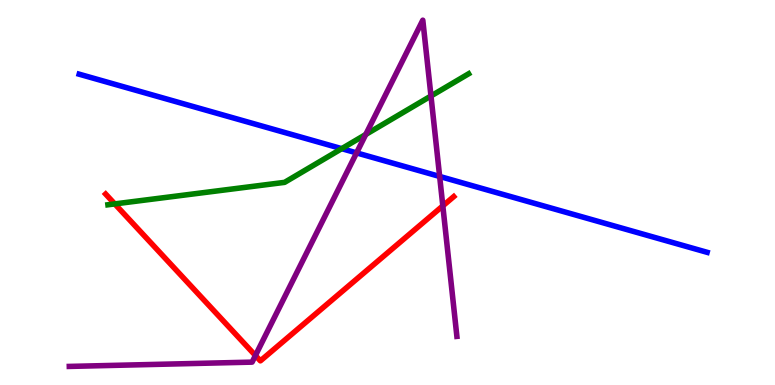[{'lines': ['blue', 'red'], 'intersections': []}, {'lines': ['green', 'red'], 'intersections': [{'x': 1.48, 'y': 4.7}]}, {'lines': ['purple', 'red'], 'intersections': [{'x': 3.3, 'y': 0.766}, {'x': 5.71, 'y': 4.65}]}, {'lines': ['blue', 'green'], 'intersections': [{'x': 4.41, 'y': 6.14}]}, {'lines': ['blue', 'purple'], 'intersections': [{'x': 4.6, 'y': 6.03}, {'x': 5.67, 'y': 5.42}]}, {'lines': ['green', 'purple'], 'intersections': [{'x': 4.72, 'y': 6.51}, {'x': 5.56, 'y': 7.51}]}]